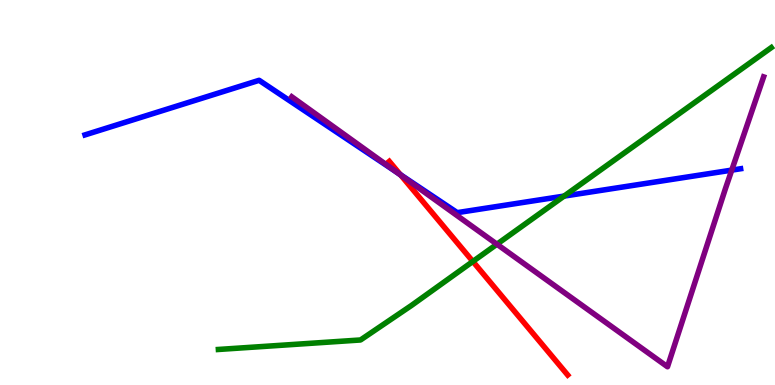[{'lines': ['blue', 'red'], 'intersections': [{'x': 5.17, 'y': 5.46}]}, {'lines': ['green', 'red'], 'intersections': [{'x': 6.1, 'y': 3.21}]}, {'lines': ['purple', 'red'], 'intersections': [{'x': 5.17, 'y': 5.45}]}, {'lines': ['blue', 'green'], 'intersections': [{'x': 7.28, 'y': 4.91}]}, {'lines': ['blue', 'purple'], 'intersections': [{'x': 5.12, 'y': 5.53}, {'x': 9.44, 'y': 5.58}]}, {'lines': ['green', 'purple'], 'intersections': [{'x': 6.41, 'y': 3.66}]}]